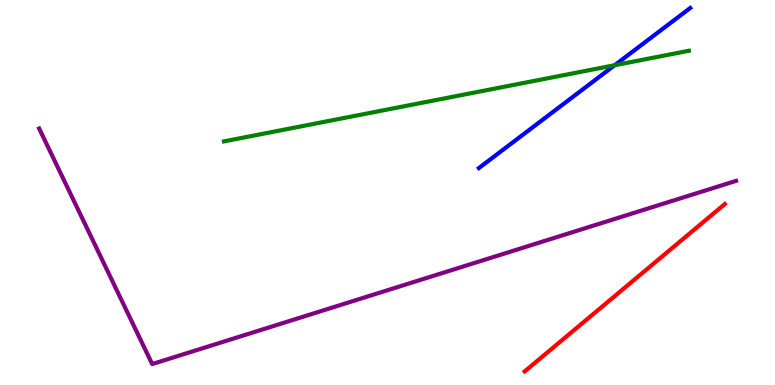[{'lines': ['blue', 'red'], 'intersections': []}, {'lines': ['green', 'red'], 'intersections': []}, {'lines': ['purple', 'red'], 'intersections': []}, {'lines': ['blue', 'green'], 'intersections': [{'x': 7.93, 'y': 8.31}]}, {'lines': ['blue', 'purple'], 'intersections': []}, {'lines': ['green', 'purple'], 'intersections': []}]